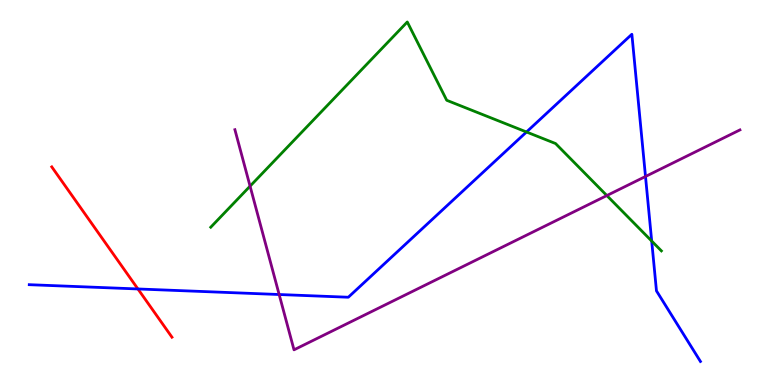[{'lines': ['blue', 'red'], 'intersections': [{'x': 1.78, 'y': 2.49}]}, {'lines': ['green', 'red'], 'intersections': []}, {'lines': ['purple', 'red'], 'intersections': []}, {'lines': ['blue', 'green'], 'intersections': [{'x': 6.79, 'y': 6.57}, {'x': 8.41, 'y': 3.74}]}, {'lines': ['blue', 'purple'], 'intersections': [{'x': 3.6, 'y': 2.35}, {'x': 8.33, 'y': 5.42}]}, {'lines': ['green', 'purple'], 'intersections': [{'x': 3.23, 'y': 5.16}, {'x': 7.83, 'y': 4.92}]}]